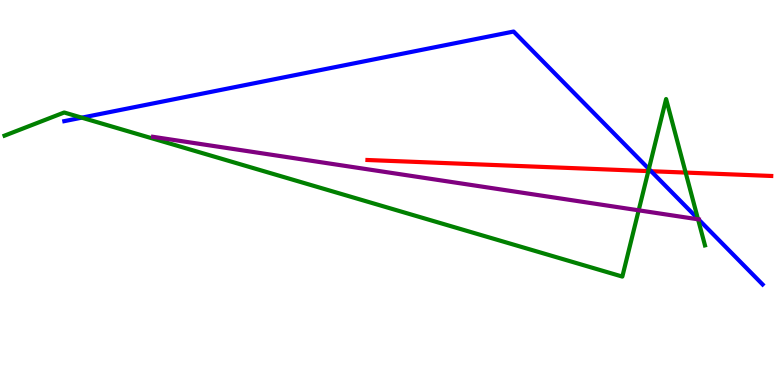[{'lines': ['blue', 'red'], 'intersections': [{'x': 8.4, 'y': 5.55}]}, {'lines': ['green', 'red'], 'intersections': [{'x': 8.37, 'y': 5.56}, {'x': 8.85, 'y': 5.52}]}, {'lines': ['purple', 'red'], 'intersections': []}, {'lines': ['blue', 'green'], 'intersections': [{'x': 1.06, 'y': 6.94}, {'x': 8.37, 'y': 5.61}, {'x': 9.01, 'y': 4.32}]}, {'lines': ['blue', 'purple'], 'intersections': [{'x': 9.01, 'y': 4.3}]}, {'lines': ['green', 'purple'], 'intersections': [{'x': 8.24, 'y': 4.54}, {'x': 9.01, 'y': 4.3}]}]